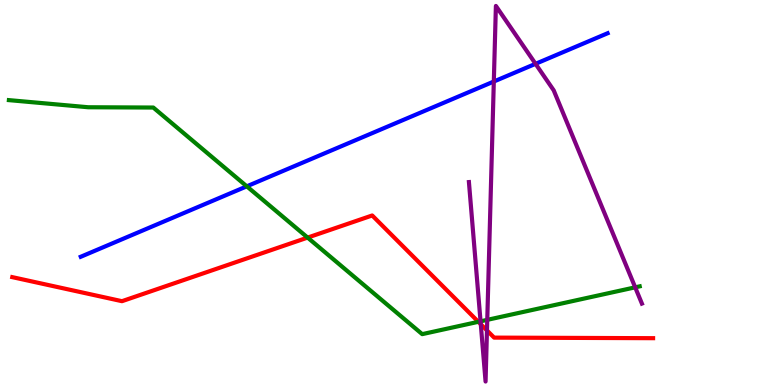[{'lines': ['blue', 'red'], 'intersections': []}, {'lines': ['green', 'red'], 'intersections': [{'x': 3.97, 'y': 3.83}, {'x': 6.17, 'y': 1.64}]}, {'lines': ['purple', 'red'], 'intersections': [{'x': 6.2, 'y': 1.58}, {'x': 6.28, 'y': 1.42}]}, {'lines': ['blue', 'green'], 'intersections': [{'x': 3.18, 'y': 5.16}]}, {'lines': ['blue', 'purple'], 'intersections': [{'x': 6.37, 'y': 7.88}, {'x': 6.91, 'y': 8.34}]}, {'lines': ['green', 'purple'], 'intersections': [{'x': 6.2, 'y': 1.65}, {'x': 6.29, 'y': 1.69}, {'x': 8.2, 'y': 2.54}]}]